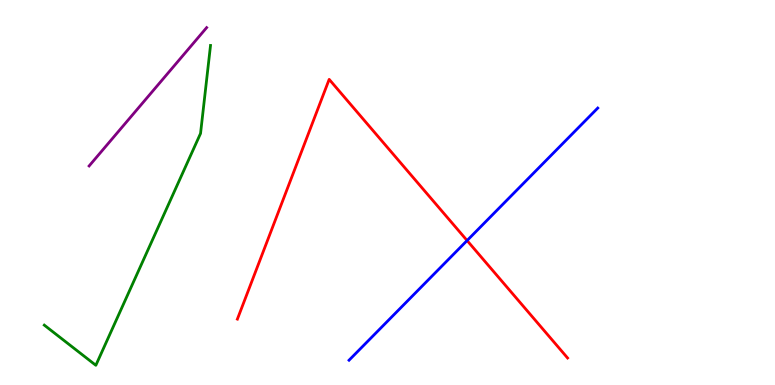[{'lines': ['blue', 'red'], 'intersections': [{'x': 6.03, 'y': 3.75}]}, {'lines': ['green', 'red'], 'intersections': []}, {'lines': ['purple', 'red'], 'intersections': []}, {'lines': ['blue', 'green'], 'intersections': []}, {'lines': ['blue', 'purple'], 'intersections': []}, {'lines': ['green', 'purple'], 'intersections': []}]